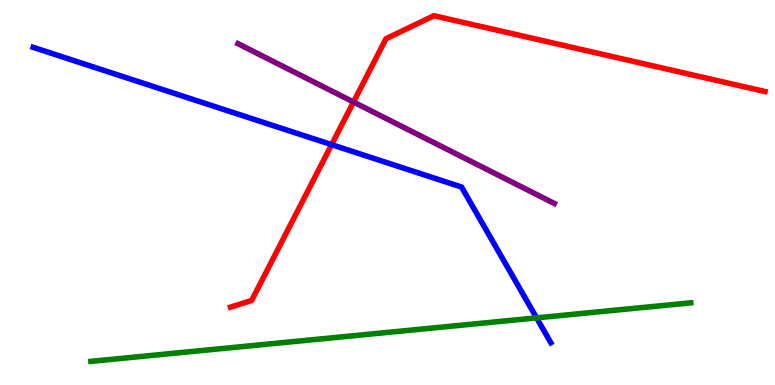[{'lines': ['blue', 'red'], 'intersections': [{'x': 4.28, 'y': 6.24}]}, {'lines': ['green', 'red'], 'intersections': []}, {'lines': ['purple', 'red'], 'intersections': [{'x': 4.56, 'y': 7.35}]}, {'lines': ['blue', 'green'], 'intersections': [{'x': 6.92, 'y': 1.74}]}, {'lines': ['blue', 'purple'], 'intersections': []}, {'lines': ['green', 'purple'], 'intersections': []}]